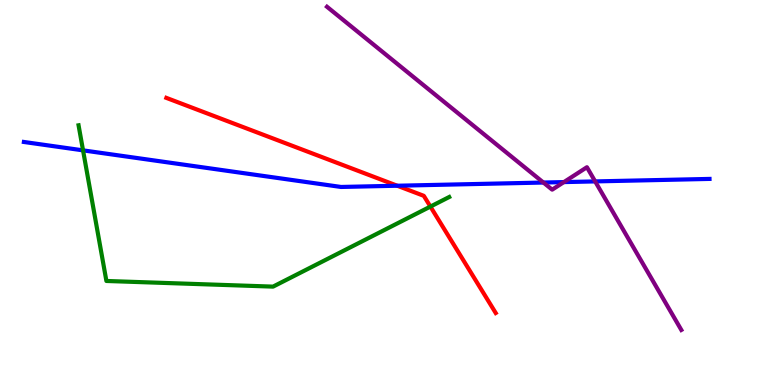[{'lines': ['blue', 'red'], 'intersections': [{'x': 5.13, 'y': 5.18}]}, {'lines': ['green', 'red'], 'intersections': [{'x': 5.55, 'y': 4.63}]}, {'lines': ['purple', 'red'], 'intersections': []}, {'lines': ['blue', 'green'], 'intersections': [{'x': 1.07, 'y': 6.09}]}, {'lines': ['blue', 'purple'], 'intersections': [{'x': 7.01, 'y': 5.26}, {'x': 7.28, 'y': 5.27}, {'x': 7.68, 'y': 5.29}]}, {'lines': ['green', 'purple'], 'intersections': []}]